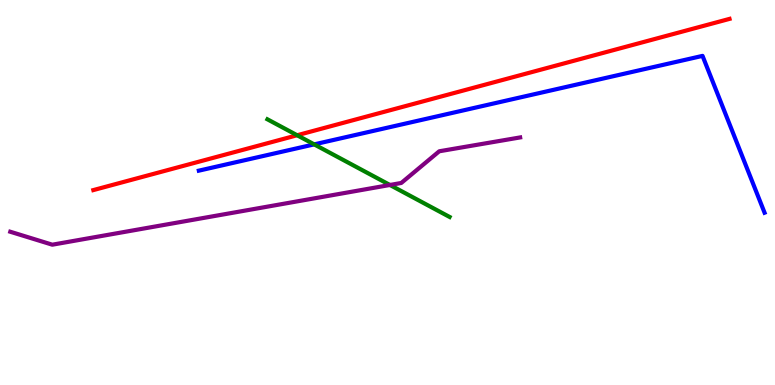[{'lines': ['blue', 'red'], 'intersections': []}, {'lines': ['green', 'red'], 'intersections': [{'x': 3.83, 'y': 6.49}]}, {'lines': ['purple', 'red'], 'intersections': []}, {'lines': ['blue', 'green'], 'intersections': [{'x': 4.05, 'y': 6.25}]}, {'lines': ['blue', 'purple'], 'intersections': []}, {'lines': ['green', 'purple'], 'intersections': [{'x': 5.03, 'y': 5.2}]}]